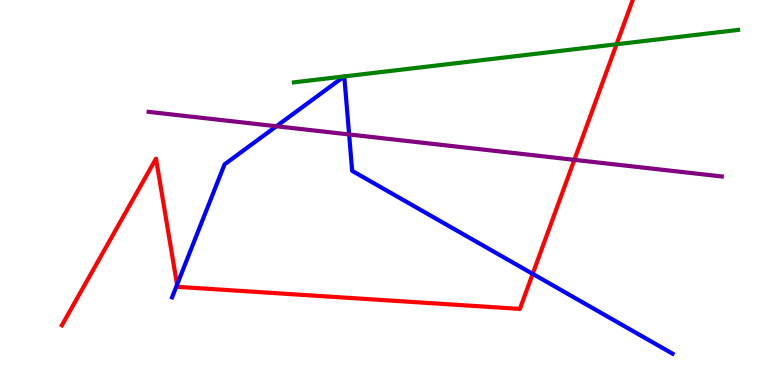[{'lines': ['blue', 'red'], 'intersections': [{'x': 2.28, 'y': 2.61}, {'x': 6.87, 'y': 2.89}]}, {'lines': ['green', 'red'], 'intersections': [{'x': 7.96, 'y': 8.85}]}, {'lines': ['purple', 'red'], 'intersections': [{'x': 7.41, 'y': 5.85}]}, {'lines': ['blue', 'green'], 'intersections': [{'x': 4.44, 'y': 8.02}, {'x': 4.44, 'y': 8.02}]}, {'lines': ['blue', 'purple'], 'intersections': [{'x': 3.57, 'y': 6.72}, {'x': 4.5, 'y': 6.51}]}, {'lines': ['green', 'purple'], 'intersections': []}]